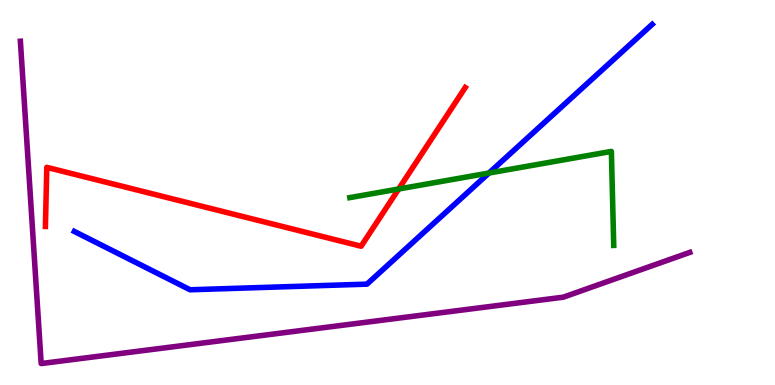[{'lines': ['blue', 'red'], 'intersections': []}, {'lines': ['green', 'red'], 'intersections': [{'x': 5.14, 'y': 5.09}]}, {'lines': ['purple', 'red'], 'intersections': []}, {'lines': ['blue', 'green'], 'intersections': [{'x': 6.31, 'y': 5.51}]}, {'lines': ['blue', 'purple'], 'intersections': []}, {'lines': ['green', 'purple'], 'intersections': []}]